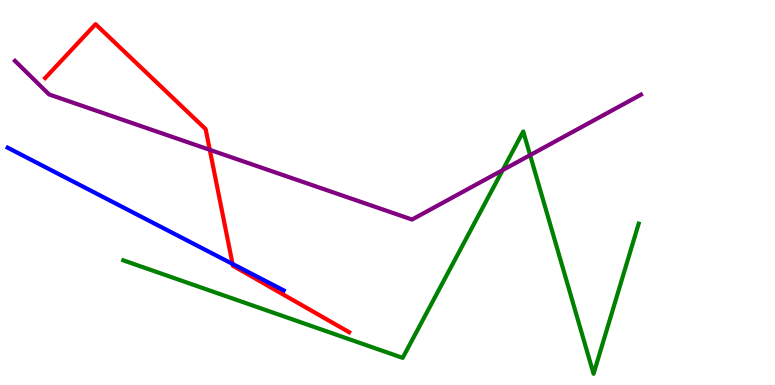[{'lines': ['blue', 'red'], 'intersections': [{'x': 3.0, 'y': 3.14}]}, {'lines': ['green', 'red'], 'intersections': []}, {'lines': ['purple', 'red'], 'intersections': [{'x': 2.71, 'y': 6.11}]}, {'lines': ['blue', 'green'], 'intersections': []}, {'lines': ['blue', 'purple'], 'intersections': []}, {'lines': ['green', 'purple'], 'intersections': [{'x': 6.49, 'y': 5.58}, {'x': 6.84, 'y': 5.97}]}]